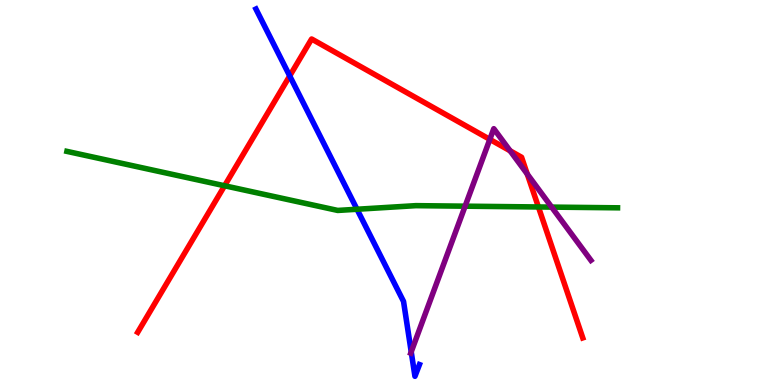[{'lines': ['blue', 'red'], 'intersections': [{'x': 3.74, 'y': 8.03}]}, {'lines': ['green', 'red'], 'intersections': [{'x': 2.9, 'y': 5.18}, {'x': 6.95, 'y': 4.62}]}, {'lines': ['purple', 'red'], 'intersections': [{'x': 6.32, 'y': 6.38}, {'x': 6.58, 'y': 6.08}, {'x': 6.8, 'y': 5.48}]}, {'lines': ['blue', 'green'], 'intersections': [{'x': 4.61, 'y': 4.56}]}, {'lines': ['blue', 'purple'], 'intersections': [{'x': 5.31, 'y': 0.861}]}, {'lines': ['green', 'purple'], 'intersections': [{'x': 6.0, 'y': 4.64}, {'x': 7.12, 'y': 4.62}]}]